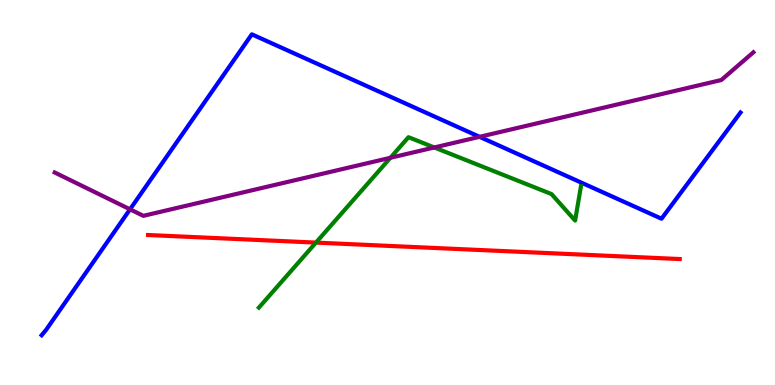[{'lines': ['blue', 'red'], 'intersections': []}, {'lines': ['green', 'red'], 'intersections': [{'x': 4.08, 'y': 3.7}]}, {'lines': ['purple', 'red'], 'intersections': []}, {'lines': ['blue', 'green'], 'intersections': []}, {'lines': ['blue', 'purple'], 'intersections': [{'x': 1.68, 'y': 4.56}, {'x': 6.19, 'y': 6.45}]}, {'lines': ['green', 'purple'], 'intersections': [{'x': 5.04, 'y': 5.9}, {'x': 5.6, 'y': 6.17}]}]